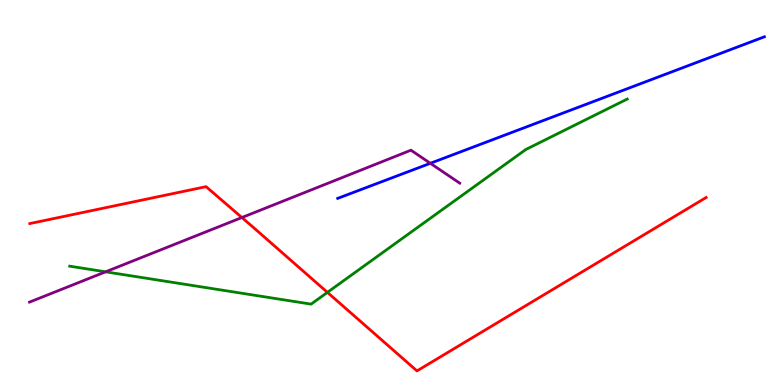[{'lines': ['blue', 'red'], 'intersections': []}, {'lines': ['green', 'red'], 'intersections': [{'x': 4.22, 'y': 2.41}]}, {'lines': ['purple', 'red'], 'intersections': [{'x': 3.12, 'y': 4.35}]}, {'lines': ['blue', 'green'], 'intersections': []}, {'lines': ['blue', 'purple'], 'intersections': [{'x': 5.55, 'y': 5.76}]}, {'lines': ['green', 'purple'], 'intersections': [{'x': 1.36, 'y': 2.94}]}]